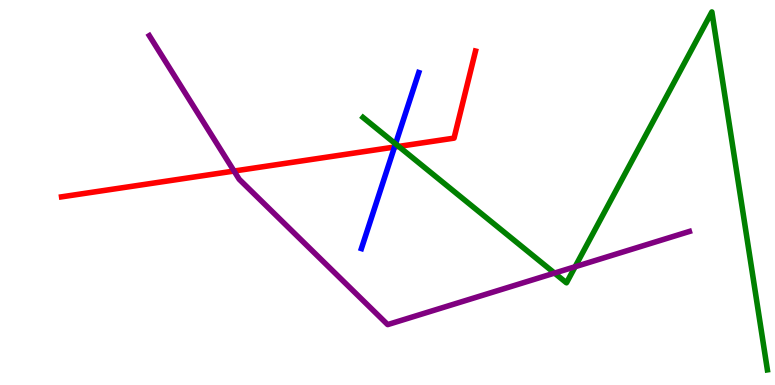[{'lines': ['blue', 'red'], 'intersections': [{'x': 5.09, 'y': 6.18}]}, {'lines': ['green', 'red'], 'intersections': [{'x': 5.14, 'y': 6.2}]}, {'lines': ['purple', 'red'], 'intersections': [{'x': 3.02, 'y': 5.56}]}, {'lines': ['blue', 'green'], 'intersections': [{'x': 5.1, 'y': 6.26}]}, {'lines': ['blue', 'purple'], 'intersections': []}, {'lines': ['green', 'purple'], 'intersections': [{'x': 7.16, 'y': 2.91}, {'x': 7.42, 'y': 3.07}]}]